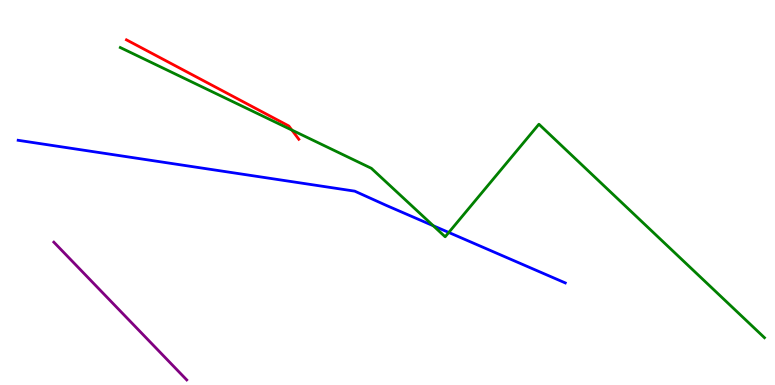[{'lines': ['blue', 'red'], 'intersections': []}, {'lines': ['green', 'red'], 'intersections': [{'x': 3.77, 'y': 6.62}]}, {'lines': ['purple', 'red'], 'intersections': []}, {'lines': ['blue', 'green'], 'intersections': [{'x': 5.59, 'y': 4.14}, {'x': 5.79, 'y': 3.96}]}, {'lines': ['blue', 'purple'], 'intersections': []}, {'lines': ['green', 'purple'], 'intersections': []}]